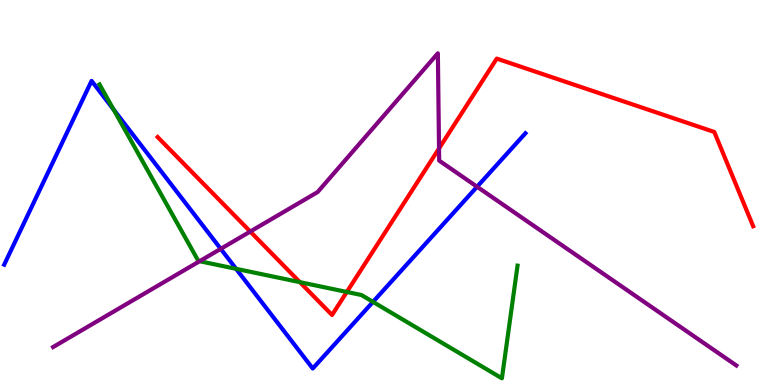[{'lines': ['blue', 'red'], 'intersections': []}, {'lines': ['green', 'red'], 'intersections': [{'x': 3.87, 'y': 2.67}, {'x': 4.48, 'y': 2.42}]}, {'lines': ['purple', 'red'], 'intersections': [{'x': 3.23, 'y': 3.99}, {'x': 5.66, 'y': 6.14}]}, {'lines': ['blue', 'green'], 'intersections': [{'x': 1.47, 'y': 7.16}, {'x': 3.05, 'y': 3.02}, {'x': 4.81, 'y': 2.16}]}, {'lines': ['blue', 'purple'], 'intersections': [{'x': 2.85, 'y': 3.54}, {'x': 6.16, 'y': 5.15}]}, {'lines': ['green', 'purple'], 'intersections': [{'x': 2.58, 'y': 3.22}]}]